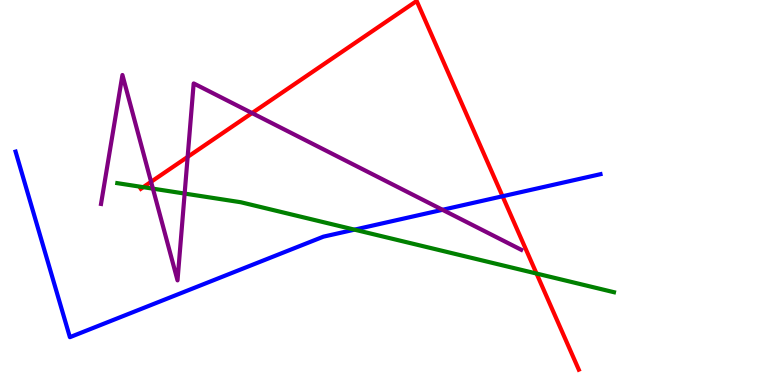[{'lines': ['blue', 'red'], 'intersections': [{'x': 6.48, 'y': 4.9}]}, {'lines': ['green', 'red'], 'intersections': [{'x': 1.85, 'y': 5.14}, {'x': 6.92, 'y': 2.9}]}, {'lines': ['purple', 'red'], 'intersections': [{'x': 1.95, 'y': 5.28}, {'x': 2.42, 'y': 5.92}, {'x': 3.25, 'y': 7.06}]}, {'lines': ['blue', 'green'], 'intersections': [{'x': 4.57, 'y': 4.04}]}, {'lines': ['blue', 'purple'], 'intersections': [{'x': 5.71, 'y': 4.55}]}, {'lines': ['green', 'purple'], 'intersections': [{'x': 1.97, 'y': 5.1}, {'x': 2.38, 'y': 4.97}]}]